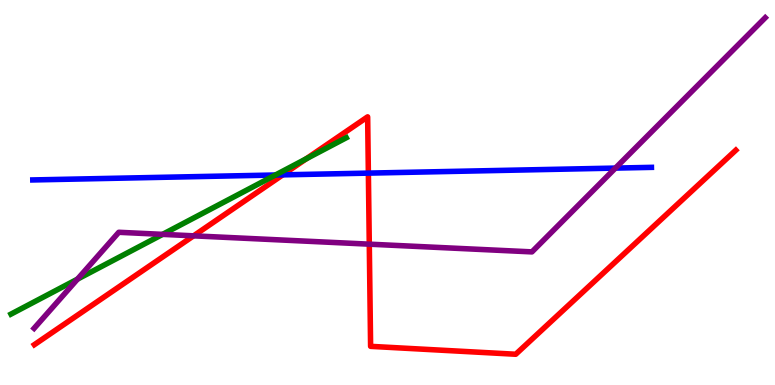[{'lines': ['blue', 'red'], 'intersections': [{'x': 3.65, 'y': 5.46}, {'x': 4.75, 'y': 5.5}]}, {'lines': ['green', 'red'], 'intersections': [{'x': 3.95, 'y': 5.88}]}, {'lines': ['purple', 'red'], 'intersections': [{'x': 2.5, 'y': 3.87}, {'x': 4.76, 'y': 3.66}]}, {'lines': ['blue', 'green'], 'intersections': [{'x': 3.55, 'y': 5.45}]}, {'lines': ['blue', 'purple'], 'intersections': [{'x': 7.94, 'y': 5.63}]}, {'lines': ['green', 'purple'], 'intersections': [{'x': 1.0, 'y': 2.75}, {'x': 2.1, 'y': 3.91}]}]